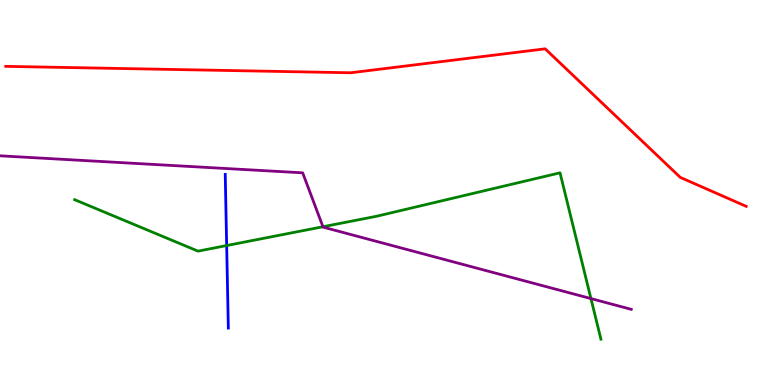[{'lines': ['blue', 'red'], 'intersections': []}, {'lines': ['green', 'red'], 'intersections': []}, {'lines': ['purple', 'red'], 'intersections': []}, {'lines': ['blue', 'green'], 'intersections': [{'x': 2.92, 'y': 3.62}]}, {'lines': ['blue', 'purple'], 'intersections': []}, {'lines': ['green', 'purple'], 'intersections': [{'x': 4.17, 'y': 4.11}, {'x': 7.63, 'y': 2.24}]}]